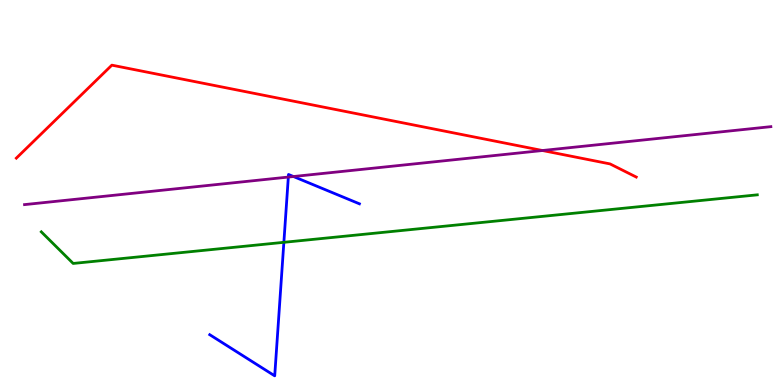[{'lines': ['blue', 'red'], 'intersections': []}, {'lines': ['green', 'red'], 'intersections': []}, {'lines': ['purple', 'red'], 'intersections': [{'x': 7.0, 'y': 6.09}]}, {'lines': ['blue', 'green'], 'intersections': [{'x': 3.66, 'y': 3.71}]}, {'lines': ['blue', 'purple'], 'intersections': [{'x': 3.72, 'y': 5.4}, {'x': 3.79, 'y': 5.42}]}, {'lines': ['green', 'purple'], 'intersections': []}]